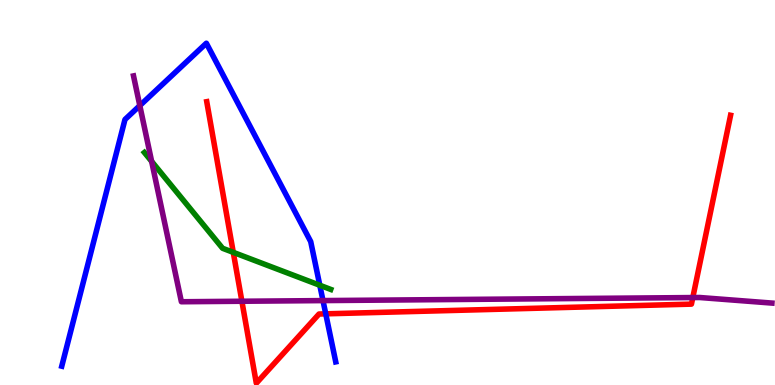[{'lines': ['blue', 'red'], 'intersections': [{'x': 4.2, 'y': 1.85}]}, {'lines': ['green', 'red'], 'intersections': [{'x': 3.01, 'y': 3.45}]}, {'lines': ['purple', 'red'], 'intersections': [{'x': 3.12, 'y': 2.18}, {'x': 8.94, 'y': 2.27}]}, {'lines': ['blue', 'green'], 'intersections': [{'x': 4.13, 'y': 2.59}]}, {'lines': ['blue', 'purple'], 'intersections': [{'x': 1.8, 'y': 7.26}, {'x': 4.17, 'y': 2.19}]}, {'lines': ['green', 'purple'], 'intersections': [{'x': 1.96, 'y': 5.81}]}]